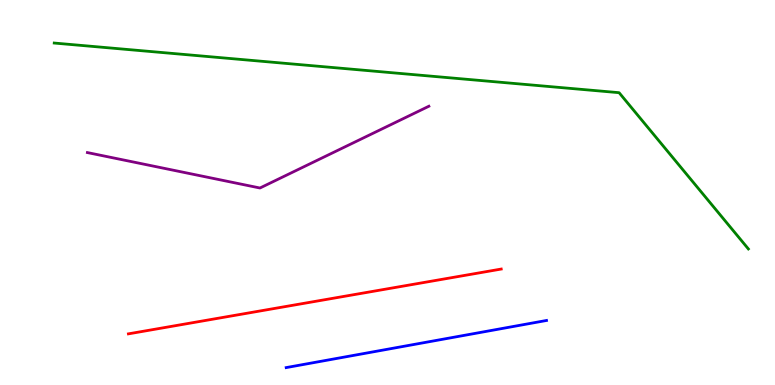[{'lines': ['blue', 'red'], 'intersections': []}, {'lines': ['green', 'red'], 'intersections': []}, {'lines': ['purple', 'red'], 'intersections': []}, {'lines': ['blue', 'green'], 'intersections': []}, {'lines': ['blue', 'purple'], 'intersections': []}, {'lines': ['green', 'purple'], 'intersections': []}]